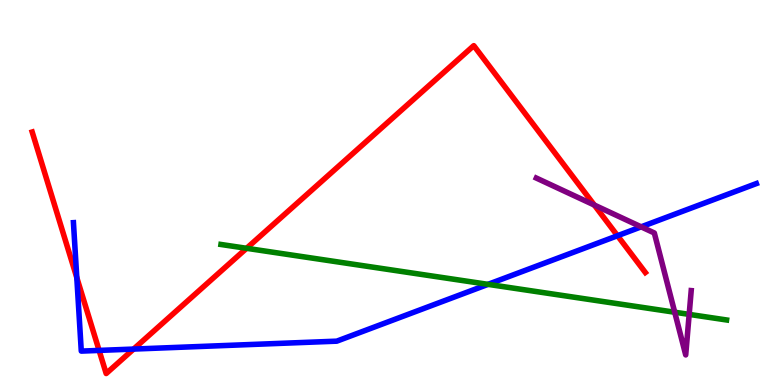[{'lines': ['blue', 'red'], 'intersections': [{'x': 0.991, 'y': 2.79}, {'x': 1.28, 'y': 0.898}, {'x': 1.72, 'y': 0.933}, {'x': 7.97, 'y': 3.88}]}, {'lines': ['green', 'red'], 'intersections': [{'x': 3.18, 'y': 3.55}]}, {'lines': ['purple', 'red'], 'intersections': [{'x': 7.67, 'y': 4.67}]}, {'lines': ['blue', 'green'], 'intersections': [{'x': 6.3, 'y': 2.61}]}, {'lines': ['blue', 'purple'], 'intersections': [{'x': 8.27, 'y': 4.11}]}, {'lines': ['green', 'purple'], 'intersections': [{'x': 8.71, 'y': 1.89}, {'x': 8.89, 'y': 1.83}]}]